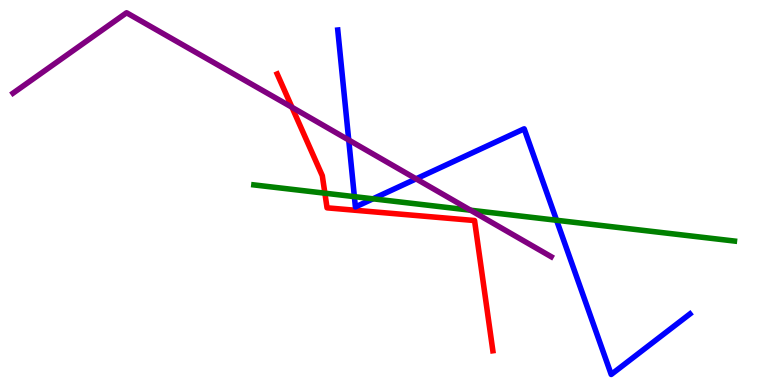[{'lines': ['blue', 'red'], 'intersections': []}, {'lines': ['green', 'red'], 'intersections': [{'x': 4.19, 'y': 4.98}]}, {'lines': ['purple', 'red'], 'intersections': [{'x': 3.77, 'y': 7.21}]}, {'lines': ['blue', 'green'], 'intersections': [{'x': 4.57, 'y': 4.89}, {'x': 4.81, 'y': 4.84}, {'x': 7.18, 'y': 4.28}]}, {'lines': ['blue', 'purple'], 'intersections': [{'x': 4.5, 'y': 6.36}, {'x': 5.37, 'y': 5.35}]}, {'lines': ['green', 'purple'], 'intersections': [{'x': 6.07, 'y': 4.54}]}]